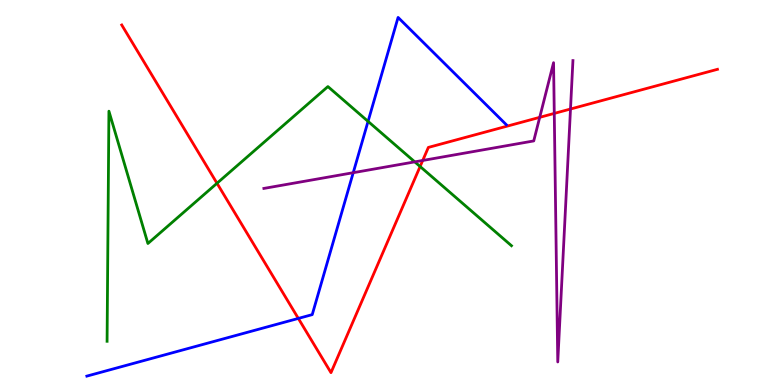[{'lines': ['blue', 'red'], 'intersections': [{'x': 3.85, 'y': 1.73}]}, {'lines': ['green', 'red'], 'intersections': [{'x': 2.8, 'y': 5.24}, {'x': 5.42, 'y': 5.68}]}, {'lines': ['purple', 'red'], 'intersections': [{'x': 5.45, 'y': 5.83}, {'x': 6.96, 'y': 6.95}, {'x': 7.15, 'y': 7.05}, {'x': 7.36, 'y': 7.17}]}, {'lines': ['blue', 'green'], 'intersections': [{'x': 4.75, 'y': 6.85}]}, {'lines': ['blue', 'purple'], 'intersections': [{'x': 4.56, 'y': 5.51}]}, {'lines': ['green', 'purple'], 'intersections': [{'x': 5.35, 'y': 5.8}]}]